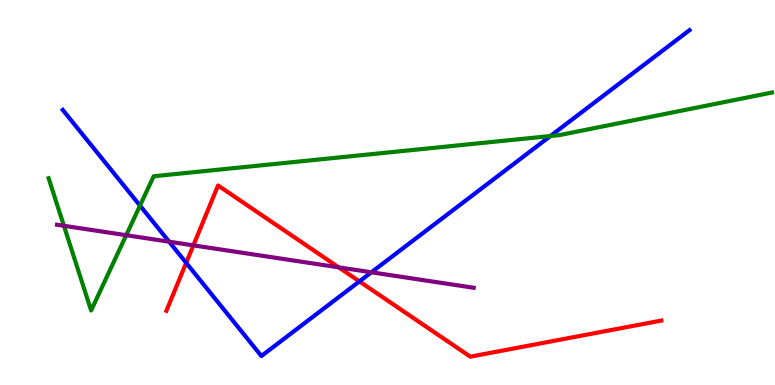[{'lines': ['blue', 'red'], 'intersections': [{'x': 2.4, 'y': 3.17}, {'x': 4.64, 'y': 2.69}]}, {'lines': ['green', 'red'], 'intersections': []}, {'lines': ['purple', 'red'], 'intersections': [{'x': 2.5, 'y': 3.63}, {'x': 4.37, 'y': 3.06}]}, {'lines': ['blue', 'green'], 'intersections': [{'x': 1.81, 'y': 4.66}, {'x': 7.1, 'y': 6.47}]}, {'lines': ['blue', 'purple'], 'intersections': [{'x': 2.18, 'y': 3.72}, {'x': 4.79, 'y': 2.93}]}, {'lines': ['green', 'purple'], 'intersections': [{'x': 0.825, 'y': 4.14}, {'x': 1.63, 'y': 3.89}]}]